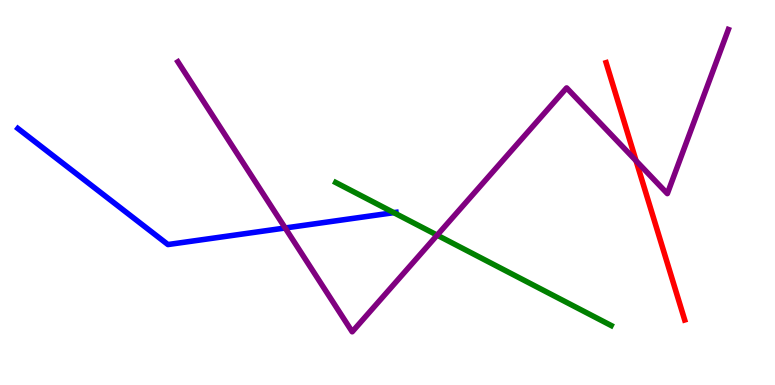[{'lines': ['blue', 'red'], 'intersections': []}, {'lines': ['green', 'red'], 'intersections': []}, {'lines': ['purple', 'red'], 'intersections': [{'x': 8.21, 'y': 5.82}]}, {'lines': ['blue', 'green'], 'intersections': [{'x': 5.08, 'y': 4.48}]}, {'lines': ['blue', 'purple'], 'intersections': [{'x': 3.68, 'y': 4.08}]}, {'lines': ['green', 'purple'], 'intersections': [{'x': 5.64, 'y': 3.89}]}]